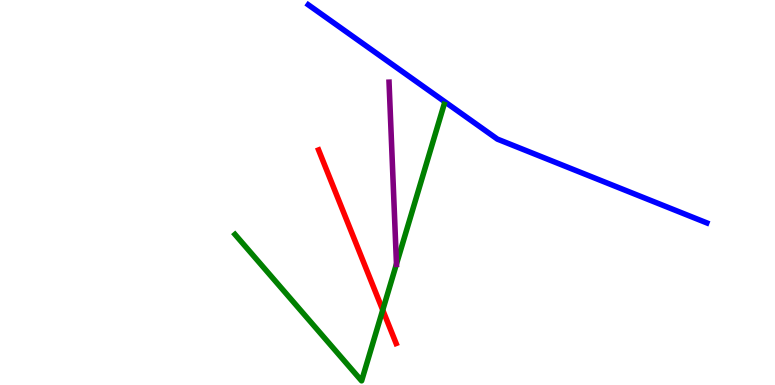[{'lines': ['blue', 'red'], 'intersections': []}, {'lines': ['green', 'red'], 'intersections': [{'x': 4.94, 'y': 1.95}]}, {'lines': ['purple', 'red'], 'intersections': []}, {'lines': ['blue', 'green'], 'intersections': []}, {'lines': ['blue', 'purple'], 'intersections': []}, {'lines': ['green', 'purple'], 'intersections': [{'x': 5.12, 'y': 3.14}]}]